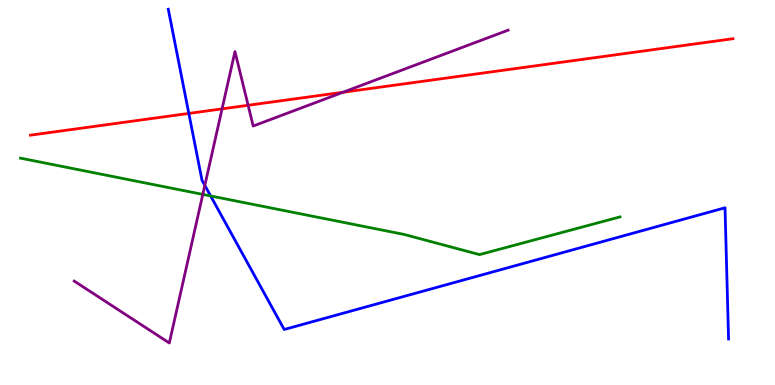[{'lines': ['blue', 'red'], 'intersections': [{'x': 2.44, 'y': 7.05}]}, {'lines': ['green', 'red'], 'intersections': []}, {'lines': ['purple', 'red'], 'intersections': [{'x': 2.87, 'y': 7.17}, {'x': 3.2, 'y': 7.27}, {'x': 4.43, 'y': 7.6}]}, {'lines': ['blue', 'green'], 'intersections': [{'x': 2.72, 'y': 4.91}]}, {'lines': ['blue', 'purple'], 'intersections': [{'x': 2.64, 'y': 5.18}]}, {'lines': ['green', 'purple'], 'intersections': [{'x': 2.62, 'y': 4.95}]}]